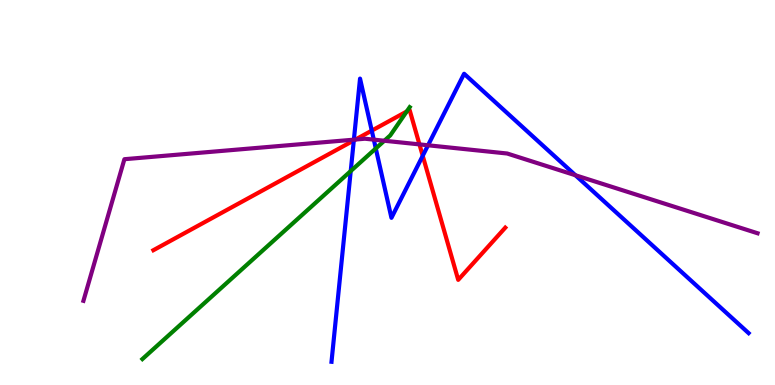[{'lines': ['blue', 'red'], 'intersections': [{'x': 4.57, 'y': 6.35}, {'x': 4.8, 'y': 6.61}, {'x': 5.45, 'y': 5.95}]}, {'lines': ['green', 'red'], 'intersections': [{'x': 5.25, 'y': 7.1}]}, {'lines': ['purple', 'red'], 'intersections': [{'x': 4.59, 'y': 6.38}, {'x': 5.41, 'y': 6.25}]}, {'lines': ['blue', 'green'], 'intersections': [{'x': 4.53, 'y': 5.56}, {'x': 4.85, 'y': 6.14}]}, {'lines': ['blue', 'purple'], 'intersections': [{'x': 4.57, 'y': 6.37}, {'x': 4.82, 'y': 6.37}, {'x': 5.52, 'y': 6.23}, {'x': 7.43, 'y': 5.45}]}, {'lines': ['green', 'purple'], 'intersections': [{'x': 4.96, 'y': 6.34}]}]